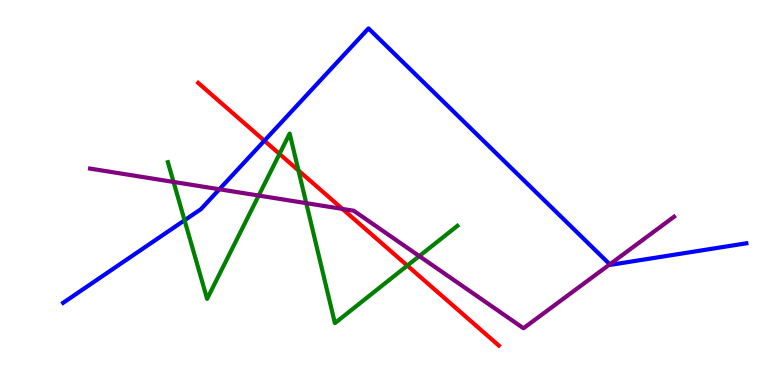[{'lines': ['blue', 'red'], 'intersections': [{'x': 3.41, 'y': 6.34}]}, {'lines': ['green', 'red'], 'intersections': [{'x': 3.61, 'y': 6.0}, {'x': 3.85, 'y': 5.57}, {'x': 5.26, 'y': 3.1}]}, {'lines': ['purple', 'red'], 'intersections': [{'x': 4.42, 'y': 4.57}]}, {'lines': ['blue', 'green'], 'intersections': [{'x': 2.38, 'y': 4.28}]}, {'lines': ['blue', 'purple'], 'intersections': [{'x': 2.83, 'y': 5.08}, {'x': 7.87, 'y': 3.13}]}, {'lines': ['green', 'purple'], 'intersections': [{'x': 2.24, 'y': 5.27}, {'x': 3.34, 'y': 4.92}, {'x': 3.95, 'y': 4.72}, {'x': 5.41, 'y': 3.35}]}]